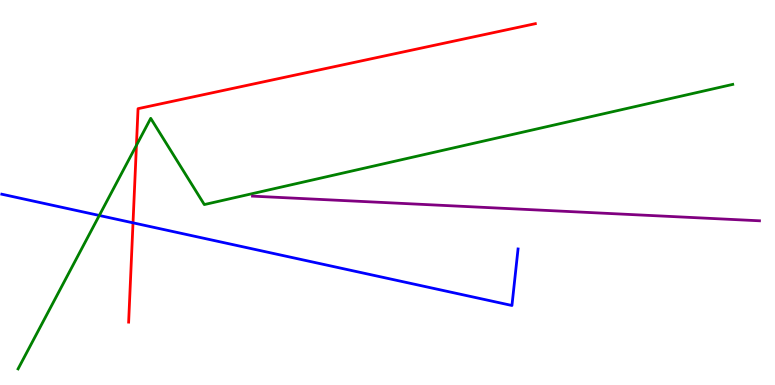[{'lines': ['blue', 'red'], 'intersections': [{'x': 1.72, 'y': 4.21}]}, {'lines': ['green', 'red'], 'intersections': [{'x': 1.76, 'y': 6.23}]}, {'lines': ['purple', 'red'], 'intersections': []}, {'lines': ['blue', 'green'], 'intersections': [{'x': 1.28, 'y': 4.4}]}, {'lines': ['blue', 'purple'], 'intersections': []}, {'lines': ['green', 'purple'], 'intersections': []}]